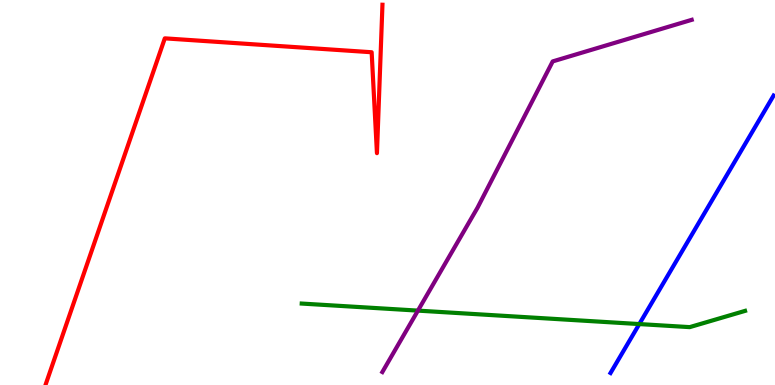[{'lines': ['blue', 'red'], 'intersections': []}, {'lines': ['green', 'red'], 'intersections': []}, {'lines': ['purple', 'red'], 'intersections': []}, {'lines': ['blue', 'green'], 'intersections': [{'x': 8.25, 'y': 1.58}]}, {'lines': ['blue', 'purple'], 'intersections': []}, {'lines': ['green', 'purple'], 'intersections': [{'x': 5.39, 'y': 1.93}]}]